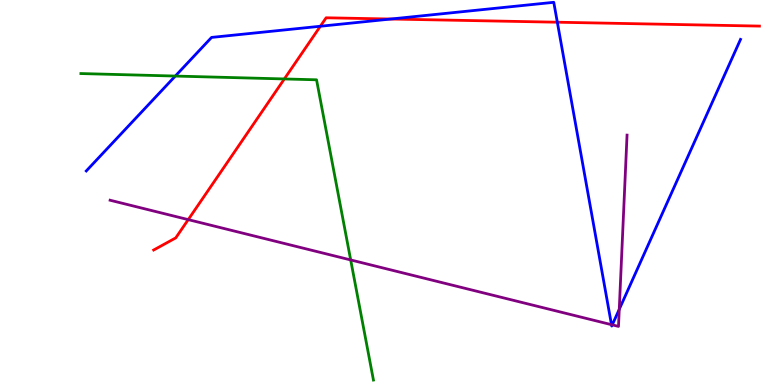[{'lines': ['blue', 'red'], 'intersections': [{'x': 4.13, 'y': 9.32}, {'x': 5.04, 'y': 9.51}, {'x': 7.19, 'y': 9.42}]}, {'lines': ['green', 'red'], 'intersections': [{'x': 3.67, 'y': 7.95}]}, {'lines': ['purple', 'red'], 'intersections': [{'x': 2.43, 'y': 4.3}]}, {'lines': ['blue', 'green'], 'intersections': [{'x': 2.26, 'y': 8.02}]}, {'lines': ['blue', 'purple'], 'intersections': [{'x': 7.89, 'y': 1.57}, {'x': 7.9, 'y': 1.56}, {'x': 7.99, 'y': 1.97}]}, {'lines': ['green', 'purple'], 'intersections': [{'x': 4.52, 'y': 3.25}]}]